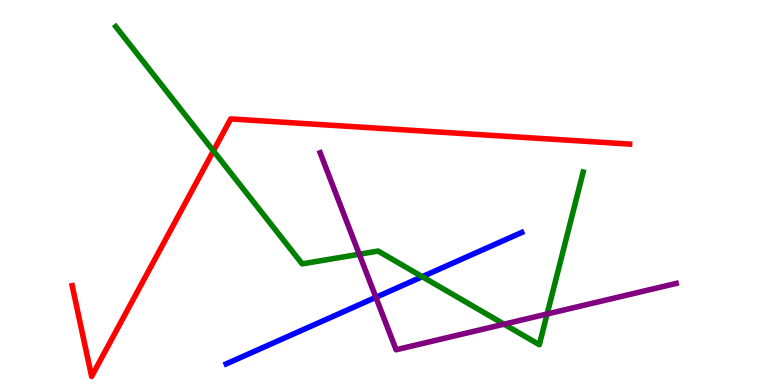[{'lines': ['blue', 'red'], 'intersections': []}, {'lines': ['green', 'red'], 'intersections': [{'x': 2.75, 'y': 6.08}]}, {'lines': ['purple', 'red'], 'intersections': []}, {'lines': ['blue', 'green'], 'intersections': [{'x': 5.45, 'y': 2.81}]}, {'lines': ['blue', 'purple'], 'intersections': [{'x': 4.85, 'y': 2.28}]}, {'lines': ['green', 'purple'], 'intersections': [{'x': 4.64, 'y': 3.4}, {'x': 6.5, 'y': 1.58}, {'x': 7.06, 'y': 1.84}]}]